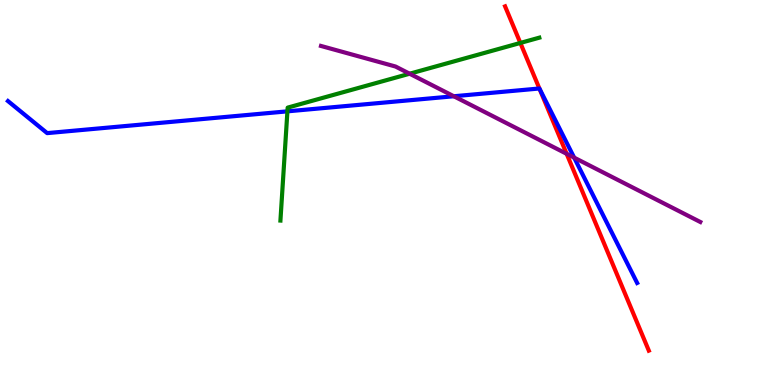[{'lines': ['blue', 'red'], 'intersections': [{'x': 6.96, 'y': 7.7}]}, {'lines': ['green', 'red'], 'intersections': [{'x': 6.71, 'y': 8.88}]}, {'lines': ['purple', 'red'], 'intersections': [{'x': 7.31, 'y': 6.01}]}, {'lines': ['blue', 'green'], 'intersections': [{'x': 3.71, 'y': 7.11}]}, {'lines': ['blue', 'purple'], 'intersections': [{'x': 5.86, 'y': 7.5}, {'x': 7.41, 'y': 5.91}]}, {'lines': ['green', 'purple'], 'intersections': [{'x': 5.29, 'y': 8.09}]}]